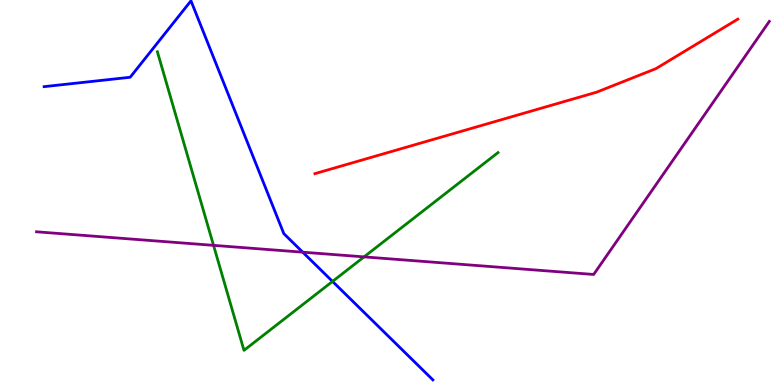[{'lines': ['blue', 'red'], 'intersections': []}, {'lines': ['green', 'red'], 'intersections': []}, {'lines': ['purple', 'red'], 'intersections': []}, {'lines': ['blue', 'green'], 'intersections': [{'x': 4.29, 'y': 2.69}]}, {'lines': ['blue', 'purple'], 'intersections': [{'x': 3.91, 'y': 3.45}]}, {'lines': ['green', 'purple'], 'intersections': [{'x': 2.76, 'y': 3.63}, {'x': 4.7, 'y': 3.33}]}]